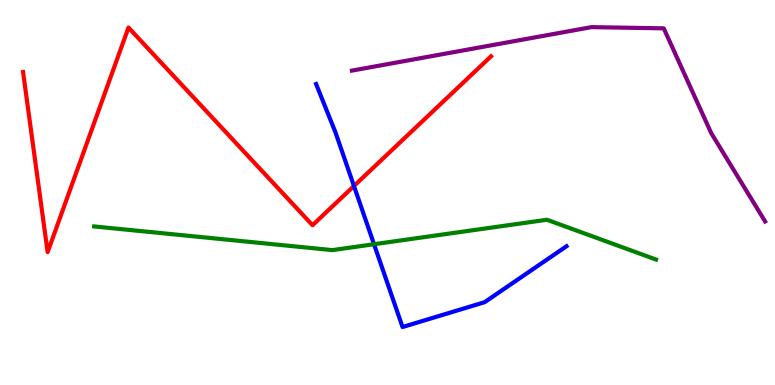[{'lines': ['blue', 'red'], 'intersections': [{'x': 4.57, 'y': 5.17}]}, {'lines': ['green', 'red'], 'intersections': []}, {'lines': ['purple', 'red'], 'intersections': []}, {'lines': ['blue', 'green'], 'intersections': [{'x': 4.83, 'y': 3.66}]}, {'lines': ['blue', 'purple'], 'intersections': []}, {'lines': ['green', 'purple'], 'intersections': []}]